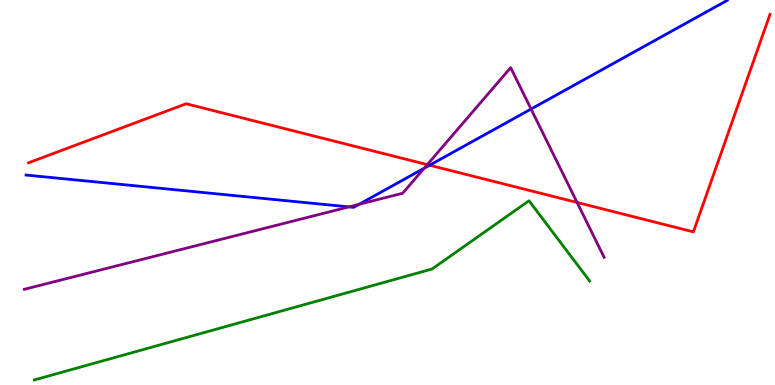[{'lines': ['blue', 'red'], 'intersections': [{'x': 5.54, 'y': 5.71}]}, {'lines': ['green', 'red'], 'intersections': []}, {'lines': ['purple', 'red'], 'intersections': [{'x': 5.51, 'y': 5.72}, {'x': 7.45, 'y': 4.74}]}, {'lines': ['blue', 'green'], 'intersections': []}, {'lines': ['blue', 'purple'], 'intersections': [{'x': 4.5, 'y': 4.63}, {'x': 4.63, 'y': 4.69}, {'x': 5.47, 'y': 5.63}, {'x': 6.85, 'y': 7.17}]}, {'lines': ['green', 'purple'], 'intersections': []}]